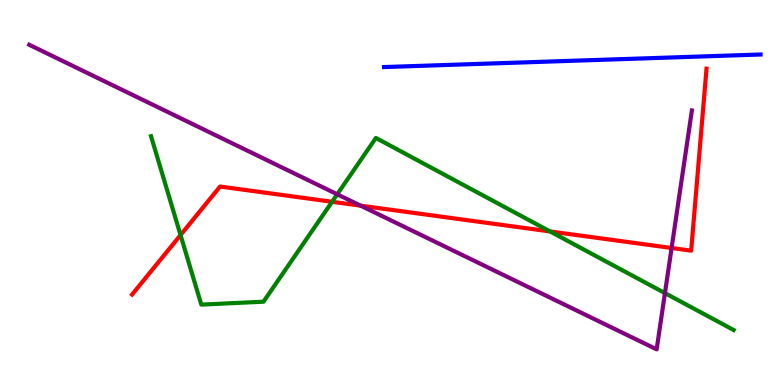[{'lines': ['blue', 'red'], 'intersections': []}, {'lines': ['green', 'red'], 'intersections': [{'x': 2.33, 'y': 3.89}, {'x': 4.28, 'y': 4.76}, {'x': 7.1, 'y': 3.99}]}, {'lines': ['purple', 'red'], 'intersections': [{'x': 4.65, 'y': 4.66}, {'x': 8.67, 'y': 3.56}]}, {'lines': ['blue', 'green'], 'intersections': []}, {'lines': ['blue', 'purple'], 'intersections': []}, {'lines': ['green', 'purple'], 'intersections': [{'x': 4.35, 'y': 4.95}, {'x': 8.58, 'y': 2.39}]}]